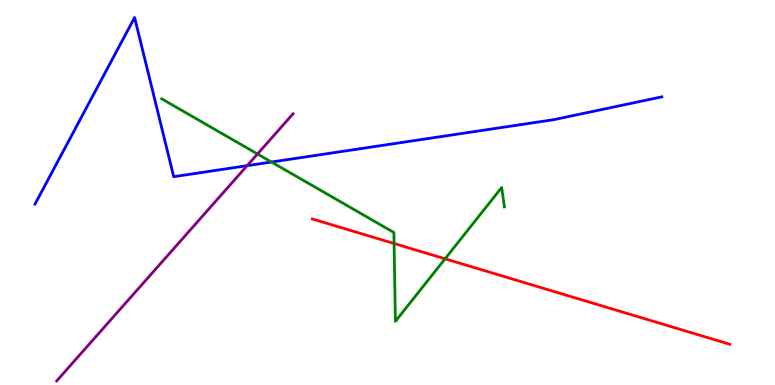[{'lines': ['blue', 'red'], 'intersections': []}, {'lines': ['green', 'red'], 'intersections': [{'x': 5.08, 'y': 3.68}, {'x': 5.74, 'y': 3.28}]}, {'lines': ['purple', 'red'], 'intersections': []}, {'lines': ['blue', 'green'], 'intersections': [{'x': 3.5, 'y': 5.79}]}, {'lines': ['blue', 'purple'], 'intersections': [{'x': 3.19, 'y': 5.7}]}, {'lines': ['green', 'purple'], 'intersections': [{'x': 3.32, 'y': 6.0}]}]